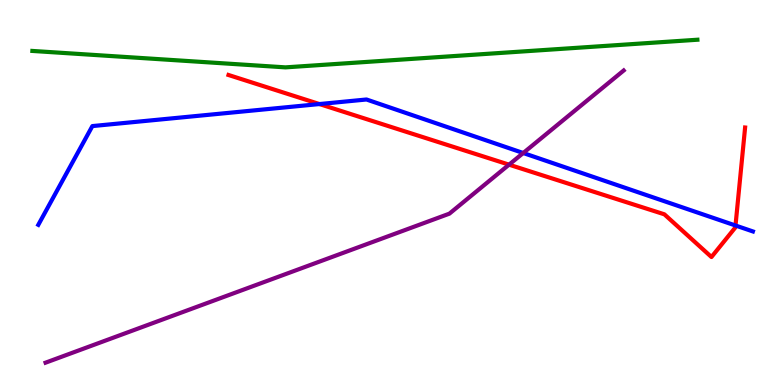[{'lines': ['blue', 'red'], 'intersections': [{'x': 4.12, 'y': 7.3}, {'x': 9.49, 'y': 4.14}]}, {'lines': ['green', 'red'], 'intersections': []}, {'lines': ['purple', 'red'], 'intersections': [{'x': 6.57, 'y': 5.72}]}, {'lines': ['blue', 'green'], 'intersections': []}, {'lines': ['blue', 'purple'], 'intersections': [{'x': 6.75, 'y': 6.03}]}, {'lines': ['green', 'purple'], 'intersections': []}]